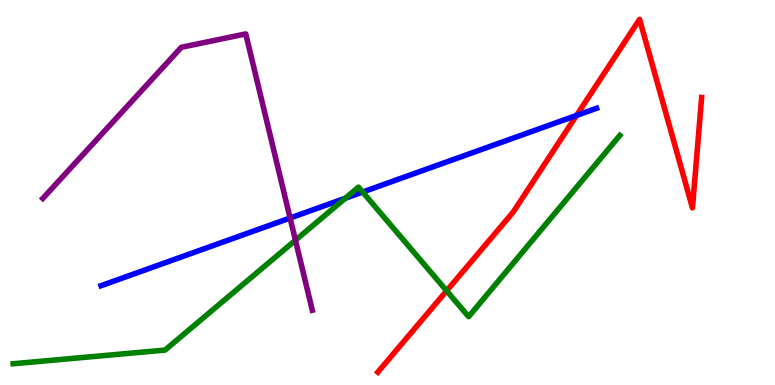[{'lines': ['blue', 'red'], 'intersections': [{'x': 7.44, 'y': 7.0}]}, {'lines': ['green', 'red'], 'intersections': [{'x': 5.76, 'y': 2.45}]}, {'lines': ['purple', 'red'], 'intersections': []}, {'lines': ['blue', 'green'], 'intersections': [{'x': 4.46, 'y': 4.85}, {'x': 4.68, 'y': 5.01}]}, {'lines': ['blue', 'purple'], 'intersections': [{'x': 3.74, 'y': 4.34}]}, {'lines': ['green', 'purple'], 'intersections': [{'x': 3.81, 'y': 3.76}]}]